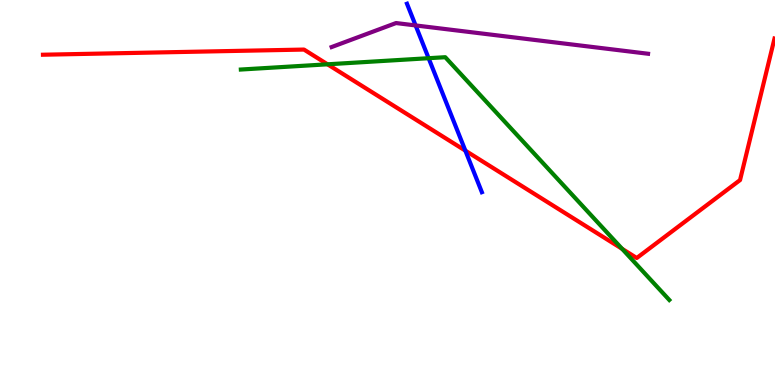[{'lines': ['blue', 'red'], 'intersections': [{'x': 6.0, 'y': 6.09}]}, {'lines': ['green', 'red'], 'intersections': [{'x': 4.23, 'y': 8.33}, {'x': 8.03, 'y': 3.54}]}, {'lines': ['purple', 'red'], 'intersections': []}, {'lines': ['blue', 'green'], 'intersections': [{'x': 5.53, 'y': 8.49}]}, {'lines': ['blue', 'purple'], 'intersections': [{'x': 5.36, 'y': 9.34}]}, {'lines': ['green', 'purple'], 'intersections': []}]